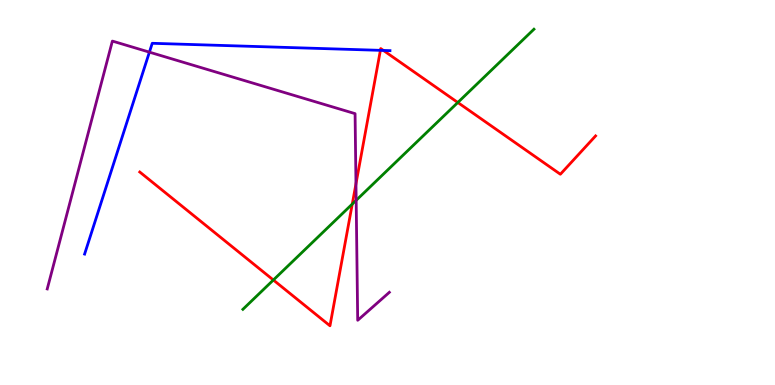[{'lines': ['blue', 'red'], 'intersections': [{'x': 4.91, 'y': 8.69}, {'x': 4.95, 'y': 8.69}]}, {'lines': ['green', 'red'], 'intersections': [{'x': 3.53, 'y': 2.73}, {'x': 4.55, 'y': 4.7}, {'x': 5.91, 'y': 7.34}]}, {'lines': ['purple', 'red'], 'intersections': [{'x': 4.59, 'y': 5.22}]}, {'lines': ['blue', 'green'], 'intersections': []}, {'lines': ['blue', 'purple'], 'intersections': [{'x': 1.93, 'y': 8.65}]}, {'lines': ['green', 'purple'], 'intersections': [{'x': 4.6, 'y': 4.8}]}]